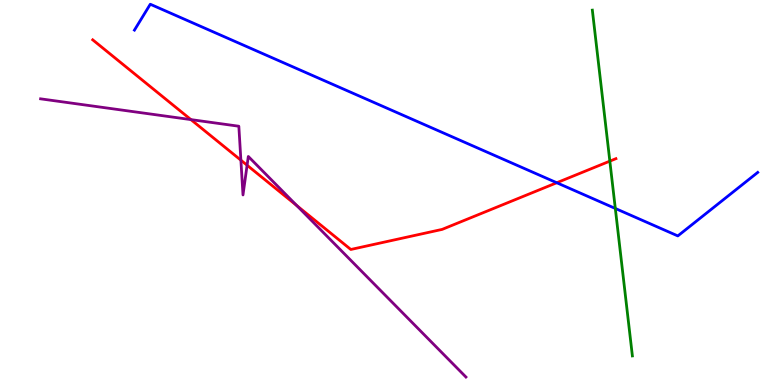[{'lines': ['blue', 'red'], 'intersections': [{'x': 7.18, 'y': 5.25}]}, {'lines': ['green', 'red'], 'intersections': [{'x': 7.87, 'y': 5.81}]}, {'lines': ['purple', 'red'], 'intersections': [{'x': 2.46, 'y': 6.89}, {'x': 3.11, 'y': 5.84}, {'x': 3.19, 'y': 5.71}, {'x': 3.83, 'y': 4.66}]}, {'lines': ['blue', 'green'], 'intersections': [{'x': 7.94, 'y': 4.59}]}, {'lines': ['blue', 'purple'], 'intersections': []}, {'lines': ['green', 'purple'], 'intersections': []}]